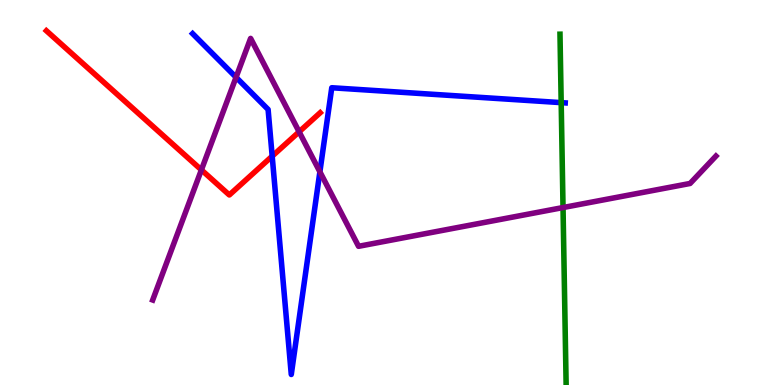[{'lines': ['blue', 'red'], 'intersections': [{'x': 3.51, 'y': 5.94}]}, {'lines': ['green', 'red'], 'intersections': []}, {'lines': ['purple', 'red'], 'intersections': [{'x': 2.6, 'y': 5.59}, {'x': 3.86, 'y': 6.58}]}, {'lines': ['blue', 'green'], 'intersections': [{'x': 7.24, 'y': 7.33}]}, {'lines': ['blue', 'purple'], 'intersections': [{'x': 3.05, 'y': 7.99}, {'x': 4.13, 'y': 5.54}]}, {'lines': ['green', 'purple'], 'intersections': [{'x': 7.26, 'y': 4.61}]}]